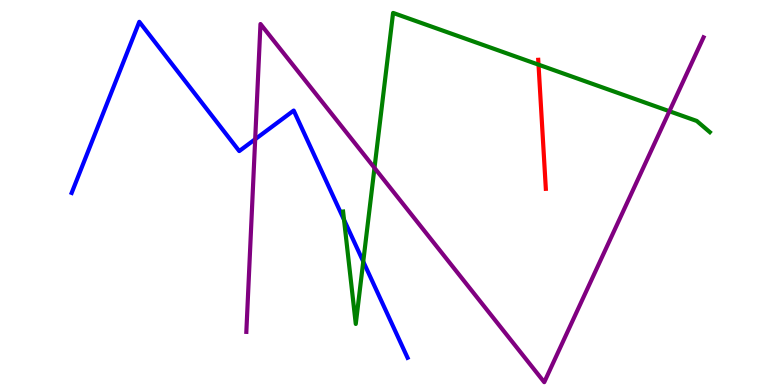[{'lines': ['blue', 'red'], 'intersections': []}, {'lines': ['green', 'red'], 'intersections': [{'x': 6.95, 'y': 8.32}]}, {'lines': ['purple', 'red'], 'intersections': []}, {'lines': ['blue', 'green'], 'intersections': [{'x': 4.44, 'y': 4.29}, {'x': 4.69, 'y': 3.21}]}, {'lines': ['blue', 'purple'], 'intersections': [{'x': 3.29, 'y': 6.38}]}, {'lines': ['green', 'purple'], 'intersections': [{'x': 4.83, 'y': 5.64}, {'x': 8.64, 'y': 7.11}]}]